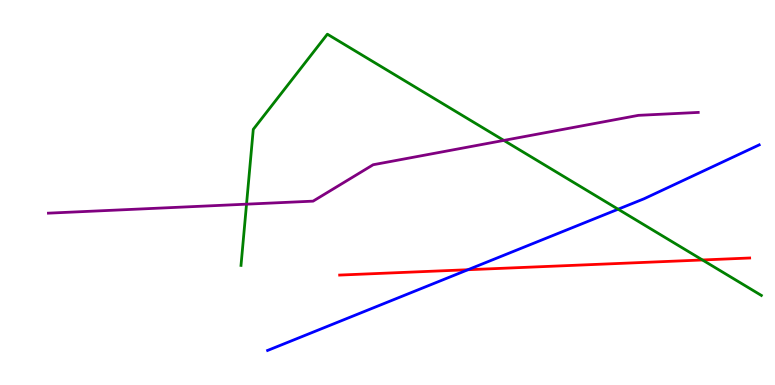[{'lines': ['blue', 'red'], 'intersections': [{'x': 6.04, 'y': 2.99}]}, {'lines': ['green', 'red'], 'intersections': [{'x': 9.06, 'y': 3.25}]}, {'lines': ['purple', 'red'], 'intersections': []}, {'lines': ['blue', 'green'], 'intersections': [{'x': 7.98, 'y': 4.57}]}, {'lines': ['blue', 'purple'], 'intersections': []}, {'lines': ['green', 'purple'], 'intersections': [{'x': 3.18, 'y': 4.7}, {'x': 6.5, 'y': 6.35}]}]